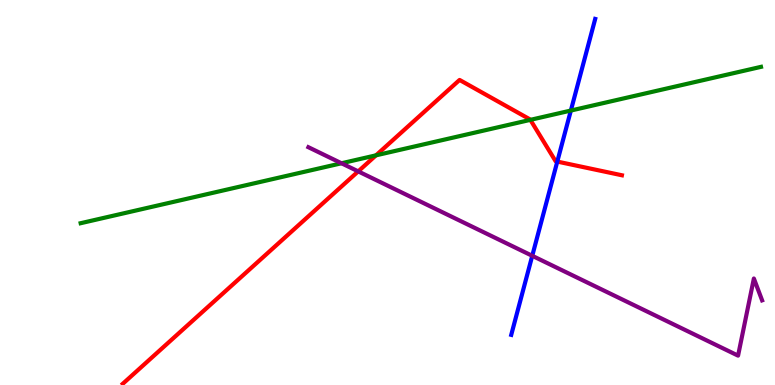[{'lines': ['blue', 'red'], 'intersections': [{'x': 7.19, 'y': 5.8}]}, {'lines': ['green', 'red'], 'intersections': [{'x': 4.85, 'y': 5.97}, {'x': 6.84, 'y': 6.89}]}, {'lines': ['purple', 'red'], 'intersections': [{'x': 4.62, 'y': 5.55}]}, {'lines': ['blue', 'green'], 'intersections': [{'x': 7.37, 'y': 7.13}]}, {'lines': ['blue', 'purple'], 'intersections': [{'x': 6.87, 'y': 3.36}]}, {'lines': ['green', 'purple'], 'intersections': [{'x': 4.41, 'y': 5.76}]}]